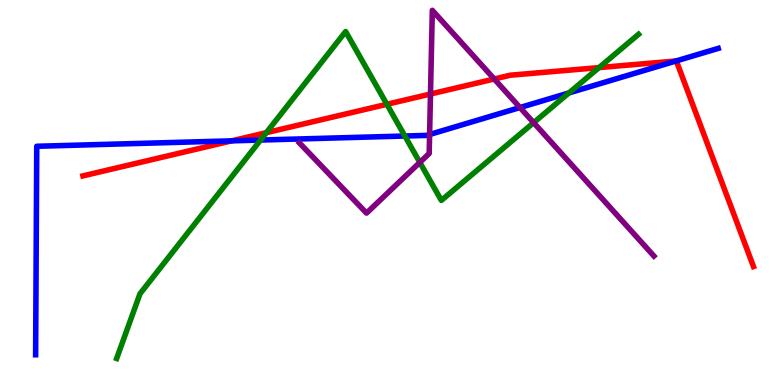[{'lines': ['blue', 'red'], 'intersections': [{'x': 2.99, 'y': 6.34}, {'x': 8.72, 'y': 8.42}]}, {'lines': ['green', 'red'], 'intersections': [{'x': 3.44, 'y': 6.55}, {'x': 4.99, 'y': 7.29}, {'x': 7.73, 'y': 8.24}]}, {'lines': ['purple', 'red'], 'intersections': [{'x': 5.55, 'y': 7.56}, {'x': 6.38, 'y': 7.95}]}, {'lines': ['blue', 'green'], 'intersections': [{'x': 3.36, 'y': 6.36}, {'x': 5.22, 'y': 6.47}, {'x': 7.34, 'y': 7.59}]}, {'lines': ['blue', 'purple'], 'intersections': [{'x': 5.54, 'y': 6.51}, {'x': 6.71, 'y': 7.21}]}, {'lines': ['green', 'purple'], 'intersections': [{'x': 5.42, 'y': 5.78}, {'x': 6.89, 'y': 6.81}]}]